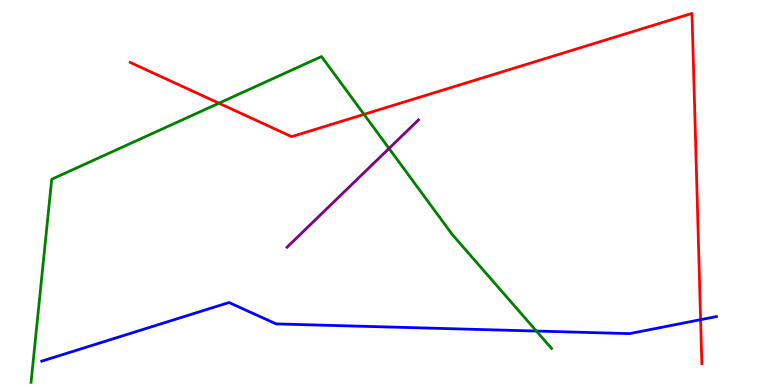[{'lines': ['blue', 'red'], 'intersections': [{'x': 9.04, 'y': 1.7}]}, {'lines': ['green', 'red'], 'intersections': [{'x': 2.83, 'y': 7.32}, {'x': 4.7, 'y': 7.03}]}, {'lines': ['purple', 'red'], 'intersections': []}, {'lines': ['blue', 'green'], 'intersections': [{'x': 6.92, 'y': 1.4}]}, {'lines': ['blue', 'purple'], 'intersections': []}, {'lines': ['green', 'purple'], 'intersections': [{'x': 5.02, 'y': 6.14}]}]